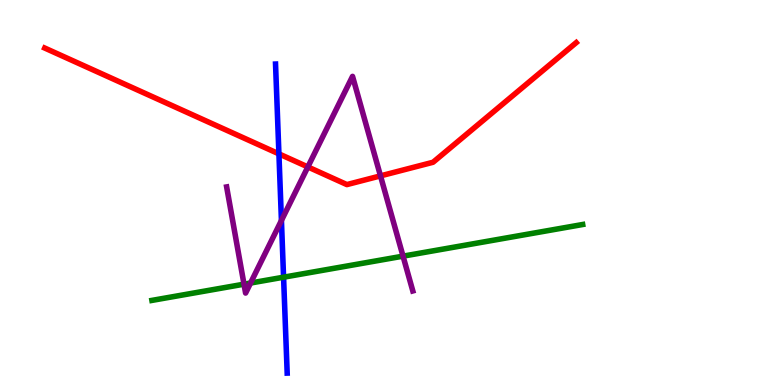[{'lines': ['blue', 'red'], 'intersections': [{'x': 3.6, 'y': 6.0}]}, {'lines': ['green', 'red'], 'intersections': []}, {'lines': ['purple', 'red'], 'intersections': [{'x': 3.97, 'y': 5.66}, {'x': 4.91, 'y': 5.43}]}, {'lines': ['blue', 'green'], 'intersections': [{'x': 3.66, 'y': 2.8}]}, {'lines': ['blue', 'purple'], 'intersections': [{'x': 3.63, 'y': 4.27}]}, {'lines': ['green', 'purple'], 'intersections': [{'x': 3.15, 'y': 2.62}, {'x': 3.23, 'y': 2.65}, {'x': 5.2, 'y': 3.35}]}]